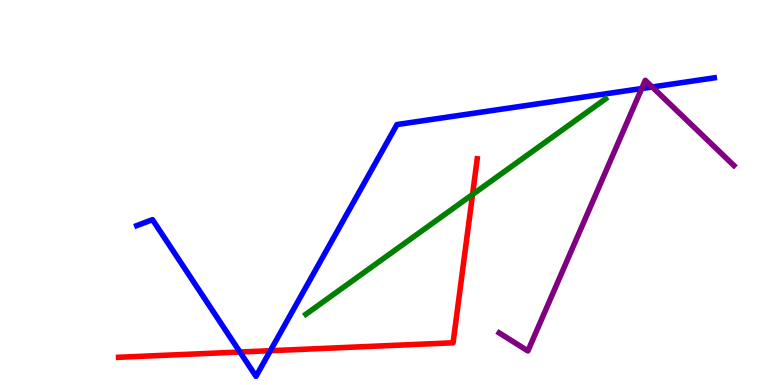[{'lines': ['blue', 'red'], 'intersections': [{'x': 3.1, 'y': 0.856}, {'x': 3.49, 'y': 0.891}]}, {'lines': ['green', 'red'], 'intersections': [{'x': 6.1, 'y': 4.95}]}, {'lines': ['purple', 'red'], 'intersections': []}, {'lines': ['blue', 'green'], 'intersections': []}, {'lines': ['blue', 'purple'], 'intersections': [{'x': 8.28, 'y': 7.7}, {'x': 8.42, 'y': 7.74}]}, {'lines': ['green', 'purple'], 'intersections': []}]